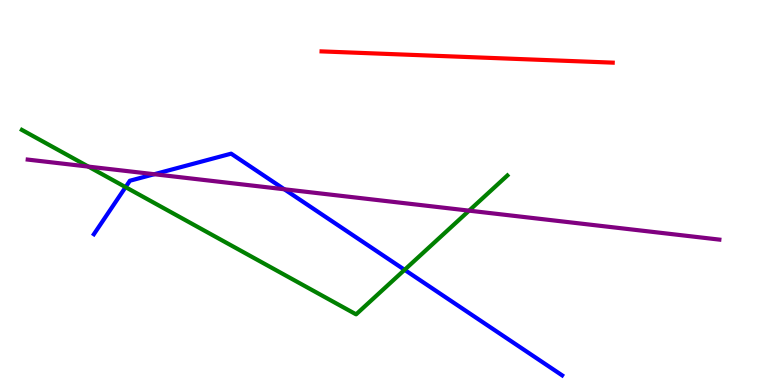[{'lines': ['blue', 'red'], 'intersections': []}, {'lines': ['green', 'red'], 'intersections': []}, {'lines': ['purple', 'red'], 'intersections': []}, {'lines': ['blue', 'green'], 'intersections': [{'x': 1.62, 'y': 5.14}, {'x': 5.22, 'y': 2.99}]}, {'lines': ['blue', 'purple'], 'intersections': [{'x': 1.99, 'y': 5.47}, {'x': 3.67, 'y': 5.08}]}, {'lines': ['green', 'purple'], 'intersections': [{'x': 1.14, 'y': 5.67}, {'x': 6.05, 'y': 4.53}]}]